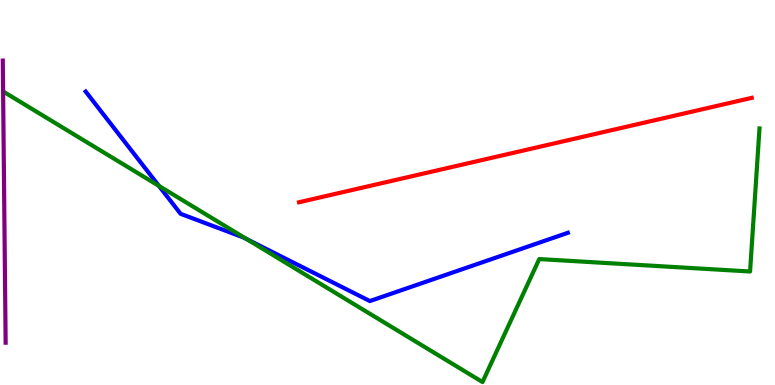[{'lines': ['blue', 'red'], 'intersections': []}, {'lines': ['green', 'red'], 'intersections': []}, {'lines': ['purple', 'red'], 'intersections': []}, {'lines': ['blue', 'green'], 'intersections': [{'x': 2.05, 'y': 5.17}, {'x': 3.18, 'y': 3.79}]}, {'lines': ['blue', 'purple'], 'intersections': []}, {'lines': ['green', 'purple'], 'intersections': []}]